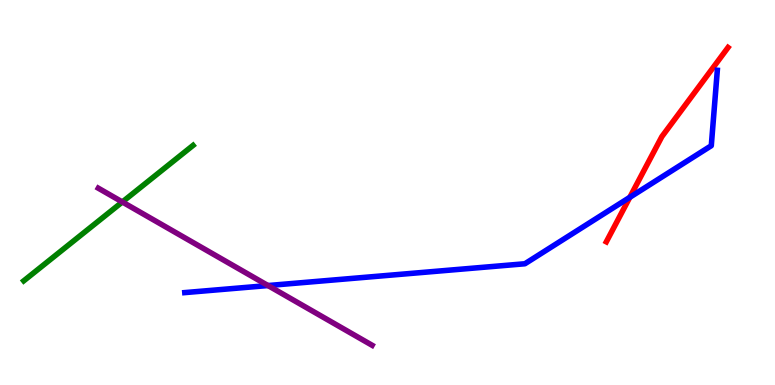[{'lines': ['blue', 'red'], 'intersections': [{'x': 8.13, 'y': 4.88}]}, {'lines': ['green', 'red'], 'intersections': []}, {'lines': ['purple', 'red'], 'intersections': []}, {'lines': ['blue', 'green'], 'intersections': []}, {'lines': ['blue', 'purple'], 'intersections': [{'x': 3.46, 'y': 2.58}]}, {'lines': ['green', 'purple'], 'intersections': [{'x': 1.58, 'y': 4.75}]}]